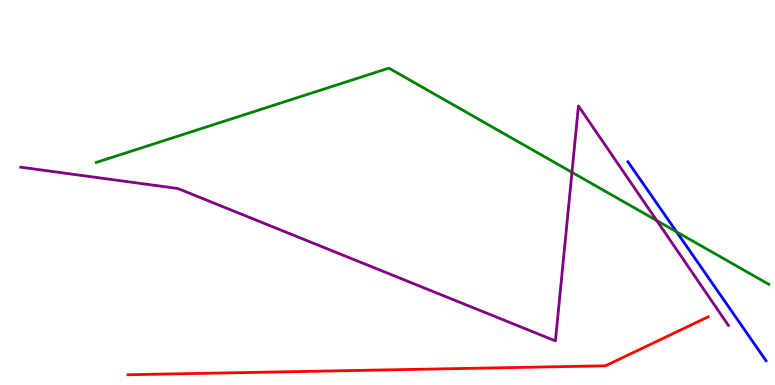[{'lines': ['blue', 'red'], 'intersections': []}, {'lines': ['green', 'red'], 'intersections': []}, {'lines': ['purple', 'red'], 'intersections': []}, {'lines': ['blue', 'green'], 'intersections': [{'x': 8.73, 'y': 3.98}]}, {'lines': ['blue', 'purple'], 'intersections': []}, {'lines': ['green', 'purple'], 'intersections': [{'x': 7.38, 'y': 5.52}, {'x': 8.47, 'y': 4.27}]}]